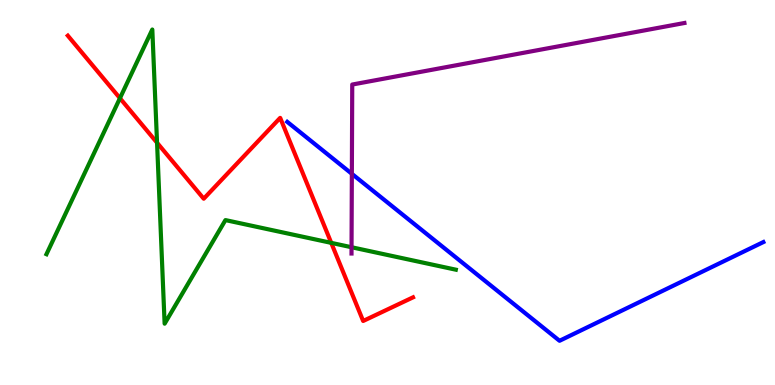[{'lines': ['blue', 'red'], 'intersections': []}, {'lines': ['green', 'red'], 'intersections': [{'x': 1.55, 'y': 7.45}, {'x': 2.03, 'y': 6.29}, {'x': 4.27, 'y': 3.69}]}, {'lines': ['purple', 'red'], 'intersections': []}, {'lines': ['blue', 'green'], 'intersections': []}, {'lines': ['blue', 'purple'], 'intersections': [{'x': 4.54, 'y': 5.49}]}, {'lines': ['green', 'purple'], 'intersections': [{'x': 4.54, 'y': 3.58}]}]